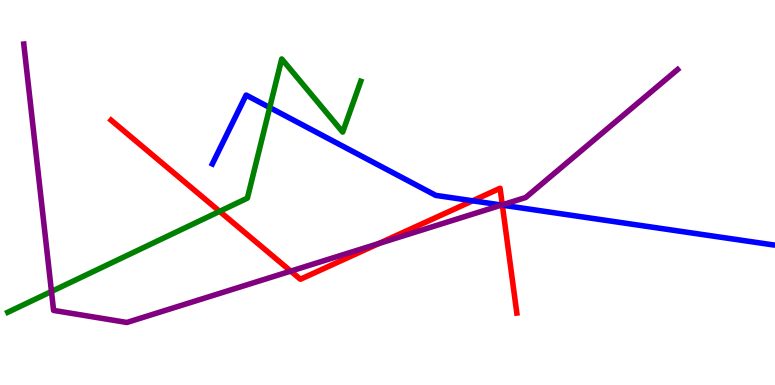[{'lines': ['blue', 'red'], 'intersections': [{'x': 6.1, 'y': 4.78}, {'x': 6.48, 'y': 4.67}]}, {'lines': ['green', 'red'], 'intersections': [{'x': 2.83, 'y': 4.51}]}, {'lines': ['purple', 'red'], 'intersections': [{'x': 3.75, 'y': 2.96}, {'x': 4.89, 'y': 3.67}, {'x': 6.48, 'y': 4.68}]}, {'lines': ['blue', 'green'], 'intersections': [{'x': 3.48, 'y': 7.21}]}, {'lines': ['blue', 'purple'], 'intersections': [{'x': 6.47, 'y': 4.67}]}, {'lines': ['green', 'purple'], 'intersections': [{'x': 0.664, 'y': 2.43}]}]